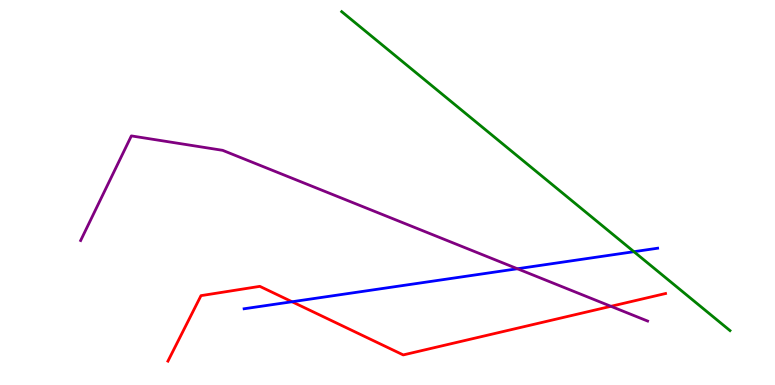[{'lines': ['blue', 'red'], 'intersections': [{'x': 3.77, 'y': 2.16}]}, {'lines': ['green', 'red'], 'intersections': []}, {'lines': ['purple', 'red'], 'intersections': [{'x': 7.88, 'y': 2.04}]}, {'lines': ['blue', 'green'], 'intersections': [{'x': 8.18, 'y': 3.46}]}, {'lines': ['blue', 'purple'], 'intersections': [{'x': 6.68, 'y': 3.02}]}, {'lines': ['green', 'purple'], 'intersections': []}]